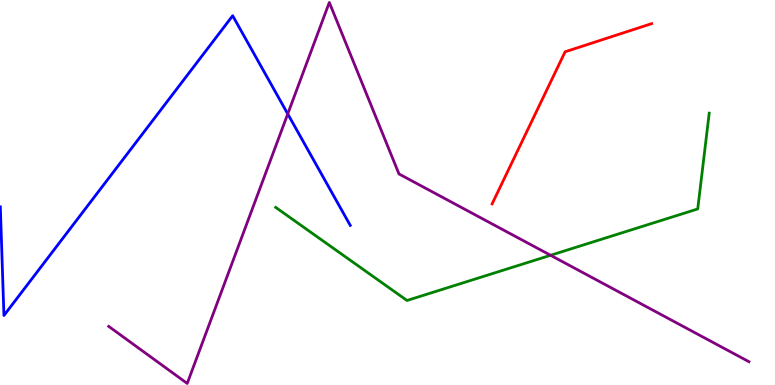[{'lines': ['blue', 'red'], 'intersections': []}, {'lines': ['green', 'red'], 'intersections': []}, {'lines': ['purple', 'red'], 'intersections': []}, {'lines': ['blue', 'green'], 'intersections': []}, {'lines': ['blue', 'purple'], 'intersections': [{'x': 3.71, 'y': 7.04}]}, {'lines': ['green', 'purple'], 'intersections': [{'x': 7.1, 'y': 3.37}]}]